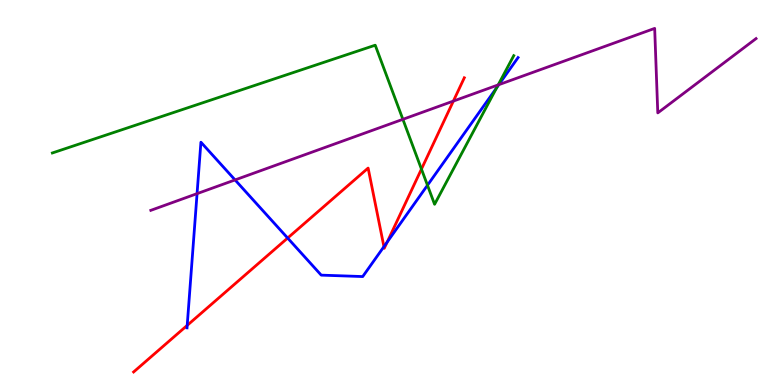[{'lines': ['blue', 'red'], 'intersections': [{'x': 2.42, 'y': 1.55}, {'x': 3.71, 'y': 3.82}, {'x': 4.95, 'y': 3.59}, {'x': 5.0, 'y': 3.71}]}, {'lines': ['green', 'red'], 'intersections': [{'x': 5.44, 'y': 5.61}]}, {'lines': ['purple', 'red'], 'intersections': [{'x': 5.85, 'y': 7.37}]}, {'lines': ['blue', 'green'], 'intersections': [{'x': 5.52, 'y': 5.19}, {'x': 6.41, 'y': 7.72}]}, {'lines': ['blue', 'purple'], 'intersections': [{'x': 2.54, 'y': 4.97}, {'x': 3.03, 'y': 5.33}, {'x': 6.44, 'y': 7.8}]}, {'lines': ['green', 'purple'], 'intersections': [{'x': 5.2, 'y': 6.9}, {'x': 6.43, 'y': 7.79}]}]